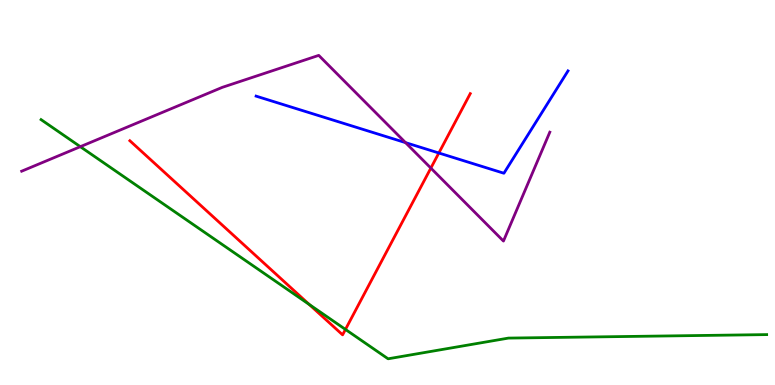[{'lines': ['blue', 'red'], 'intersections': [{'x': 5.66, 'y': 6.03}]}, {'lines': ['green', 'red'], 'intersections': [{'x': 3.99, 'y': 2.09}, {'x': 4.46, 'y': 1.44}]}, {'lines': ['purple', 'red'], 'intersections': [{'x': 5.56, 'y': 5.63}]}, {'lines': ['blue', 'green'], 'intersections': []}, {'lines': ['blue', 'purple'], 'intersections': [{'x': 5.23, 'y': 6.3}]}, {'lines': ['green', 'purple'], 'intersections': [{'x': 1.04, 'y': 6.19}]}]